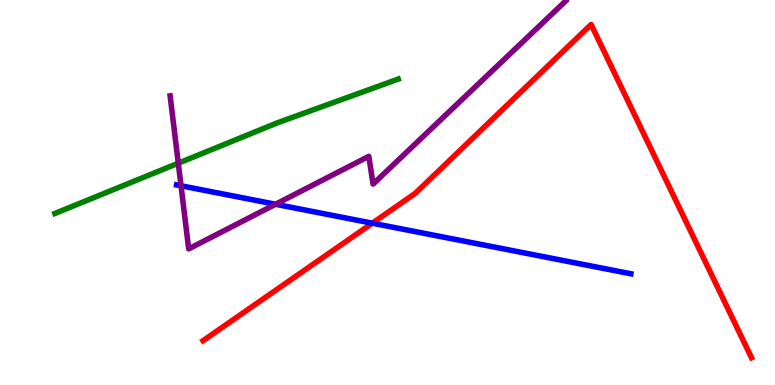[{'lines': ['blue', 'red'], 'intersections': [{'x': 4.8, 'y': 4.2}]}, {'lines': ['green', 'red'], 'intersections': []}, {'lines': ['purple', 'red'], 'intersections': []}, {'lines': ['blue', 'green'], 'intersections': []}, {'lines': ['blue', 'purple'], 'intersections': [{'x': 2.34, 'y': 5.17}, {'x': 3.56, 'y': 4.69}]}, {'lines': ['green', 'purple'], 'intersections': [{'x': 2.3, 'y': 5.76}]}]